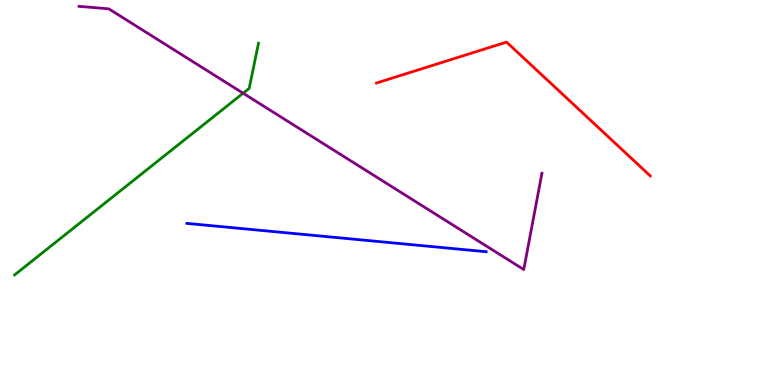[{'lines': ['blue', 'red'], 'intersections': []}, {'lines': ['green', 'red'], 'intersections': []}, {'lines': ['purple', 'red'], 'intersections': []}, {'lines': ['blue', 'green'], 'intersections': []}, {'lines': ['blue', 'purple'], 'intersections': []}, {'lines': ['green', 'purple'], 'intersections': [{'x': 3.14, 'y': 7.58}]}]